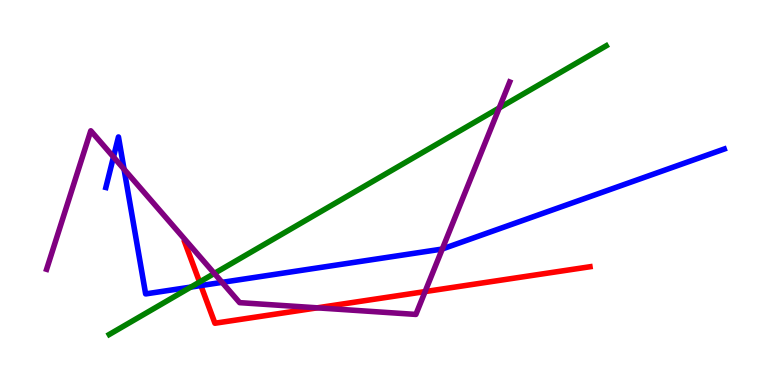[{'lines': ['blue', 'red'], 'intersections': [{'x': 2.59, 'y': 2.58}]}, {'lines': ['green', 'red'], 'intersections': [{'x': 2.58, 'y': 2.68}]}, {'lines': ['purple', 'red'], 'intersections': [{'x': 4.09, 'y': 2.0}, {'x': 5.49, 'y': 2.43}]}, {'lines': ['blue', 'green'], 'intersections': [{'x': 2.46, 'y': 2.54}]}, {'lines': ['blue', 'purple'], 'intersections': [{'x': 1.46, 'y': 5.92}, {'x': 1.6, 'y': 5.61}, {'x': 2.87, 'y': 2.67}, {'x': 5.71, 'y': 3.53}]}, {'lines': ['green', 'purple'], 'intersections': [{'x': 2.77, 'y': 2.9}, {'x': 6.44, 'y': 7.2}]}]